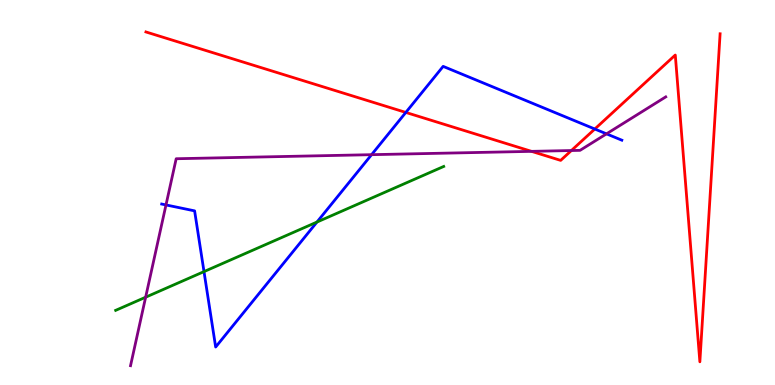[{'lines': ['blue', 'red'], 'intersections': [{'x': 5.24, 'y': 7.08}, {'x': 7.67, 'y': 6.65}]}, {'lines': ['green', 'red'], 'intersections': []}, {'lines': ['purple', 'red'], 'intersections': [{'x': 6.86, 'y': 6.07}, {'x': 7.37, 'y': 6.09}]}, {'lines': ['blue', 'green'], 'intersections': [{'x': 2.63, 'y': 2.95}, {'x': 4.09, 'y': 4.23}]}, {'lines': ['blue', 'purple'], 'intersections': [{'x': 2.14, 'y': 4.68}, {'x': 4.79, 'y': 5.98}, {'x': 7.83, 'y': 6.52}]}, {'lines': ['green', 'purple'], 'intersections': [{'x': 1.88, 'y': 2.28}]}]